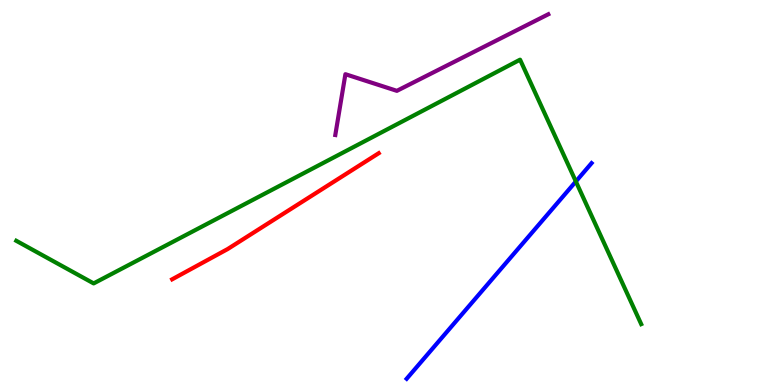[{'lines': ['blue', 'red'], 'intersections': []}, {'lines': ['green', 'red'], 'intersections': []}, {'lines': ['purple', 'red'], 'intersections': []}, {'lines': ['blue', 'green'], 'intersections': [{'x': 7.43, 'y': 5.29}]}, {'lines': ['blue', 'purple'], 'intersections': []}, {'lines': ['green', 'purple'], 'intersections': []}]